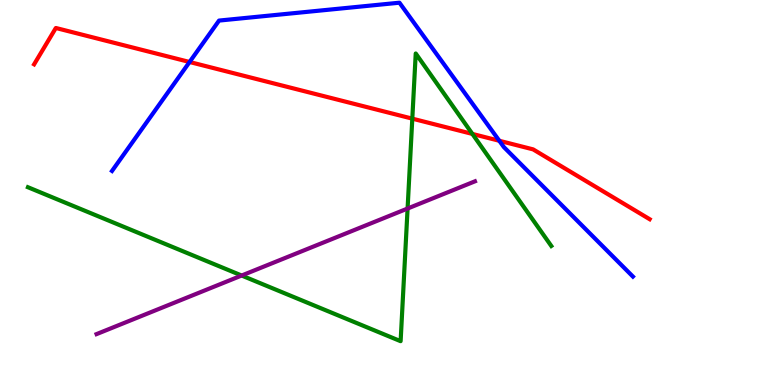[{'lines': ['blue', 'red'], 'intersections': [{'x': 2.45, 'y': 8.39}, {'x': 6.44, 'y': 6.34}]}, {'lines': ['green', 'red'], 'intersections': [{'x': 5.32, 'y': 6.92}, {'x': 6.1, 'y': 6.52}]}, {'lines': ['purple', 'red'], 'intersections': []}, {'lines': ['blue', 'green'], 'intersections': []}, {'lines': ['blue', 'purple'], 'intersections': []}, {'lines': ['green', 'purple'], 'intersections': [{'x': 3.12, 'y': 2.84}, {'x': 5.26, 'y': 4.58}]}]